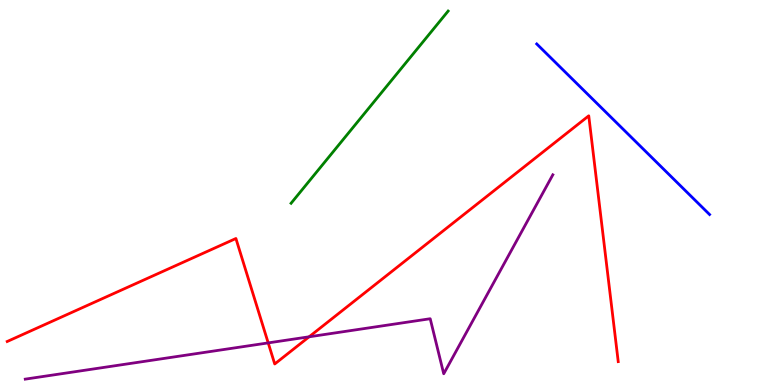[{'lines': ['blue', 'red'], 'intersections': []}, {'lines': ['green', 'red'], 'intersections': []}, {'lines': ['purple', 'red'], 'intersections': [{'x': 3.46, 'y': 1.09}, {'x': 3.99, 'y': 1.25}]}, {'lines': ['blue', 'green'], 'intersections': []}, {'lines': ['blue', 'purple'], 'intersections': []}, {'lines': ['green', 'purple'], 'intersections': []}]